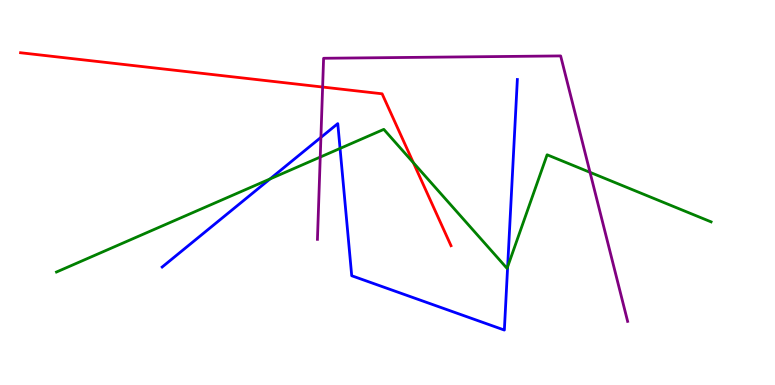[{'lines': ['blue', 'red'], 'intersections': []}, {'lines': ['green', 'red'], 'intersections': [{'x': 5.33, 'y': 5.77}]}, {'lines': ['purple', 'red'], 'intersections': [{'x': 4.16, 'y': 7.74}]}, {'lines': ['blue', 'green'], 'intersections': [{'x': 3.48, 'y': 5.35}, {'x': 4.39, 'y': 6.14}, {'x': 6.55, 'y': 3.07}]}, {'lines': ['blue', 'purple'], 'intersections': [{'x': 4.14, 'y': 6.43}]}, {'lines': ['green', 'purple'], 'intersections': [{'x': 4.13, 'y': 5.92}, {'x': 7.61, 'y': 5.52}]}]